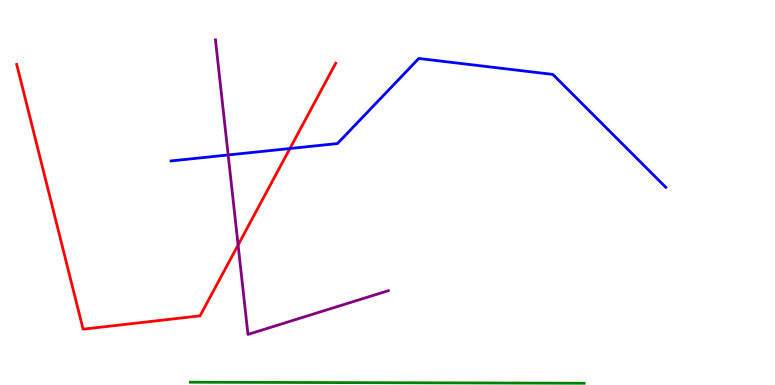[{'lines': ['blue', 'red'], 'intersections': [{'x': 3.74, 'y': 6.14}]}, {'lines': ['green', 'red'], 'intersections': []}, {'lines': ['purple', 'red'], 'intersections': [{'x': 3.07, 'y': 3.64}]}, {'lines': ['blue', 'green'], 'intersections': []}, {'lines': ['blue', 'purple'], 'intersections': [{'x': 2.94, 'y': 5.97}]}, {'lines': ['green', 'purple'], 'intersections': []}]